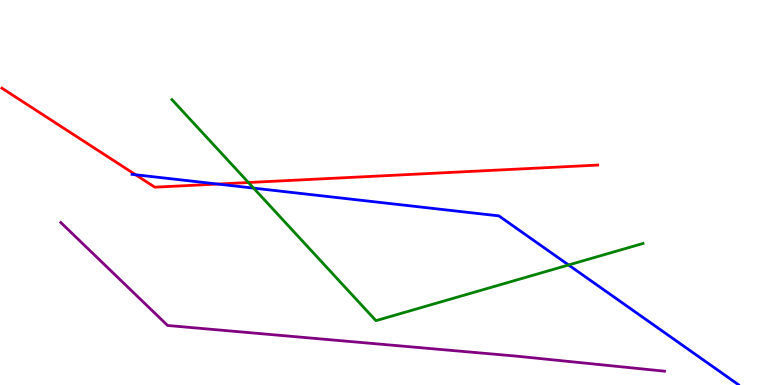[{'lines': ['blue', 'red'], 'intersections': [{'x': 1.75, 'y': 5.46}, {'x': 2.81, 'y': 5.22}]}, {'lines': ['green', 'red'], 'intersections': [{'x': 3.21, 'y': 5.26}]}, {'lines': ['purple', 'red'], 'intersections': []}, {'lines': ['blue', 'green'], 'intersections': [{'x': 3.27, 'y': 5.11}, {'x': 7.34, 'y': 3.12}]}, {'lines': ['blue', 'purple'], 'intersections': []}, {'lines': ['green', 'purple'], 'intersections': []}]